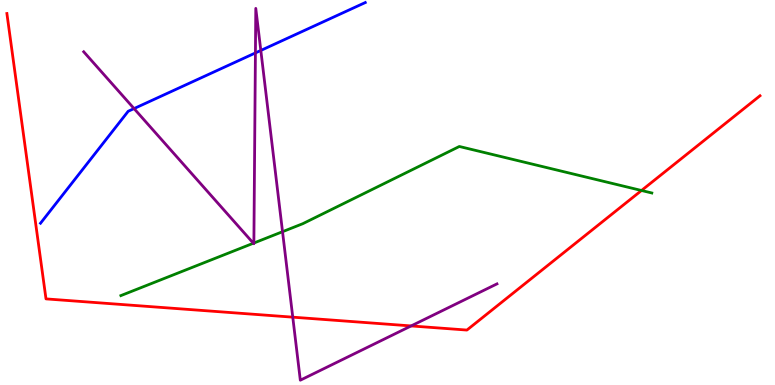[{'lines': ['blue', 'red'], 'intersections': []}, {'lines': ['green', 'red'], 'intersections': [{'x': 8.28, 'y': 5.05}]}, {'lines': ['purple', 'red'], 'intersections': [{'x': 3.78, 'y': 1.76}, {'x': 5.3, 'y': 1.53}]}, {'lines': ['blue', 'green'], 'intersections': []}, {'lines': ['blue', 'purple'], 'intersections': [{'x': 1.73, 'y': 7.18}, {'x': 3.3, 'y': 8.63}, {'x': 3.37, 'y': 8.69}]}, {'lines': ['green', 'purple'], 'intersections': [{'x': 3.27, 'y': 3.68}, {'x': 3.28, 'y': 3.69}, {'x': 3.65, 'y': 3.98}]}]